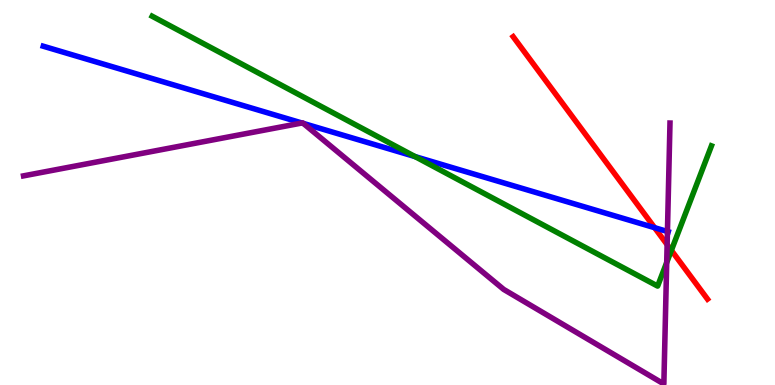[{'lines': ['blue', 'red'], 'intersections': [{'x': 8.45, 'y': 4.09}]}, {'lines': ['green', 'red'], 'intersections': [{'x': 8.66, 'y': 3.5}]}, {'lines': ['purple', 'red'], 'intersections': [{'x': 8.61, 'y': 3.65}]}, {'lines': ['blue', 'green'], 'intersections': [{'x': 5.36, 'y': 5.93}]}, {'lines': ['blue', 'purple'], 'intersections': [{'x': 3.9, 'y': 6.81}, {'x': 3.91, 'y': 6.79}, {'x': 8.61, 'y': 3.99}]}, {'lines': ['green', 'purple'], 'intersections': [{'x': 8.6, 'y': 3.18}]}]